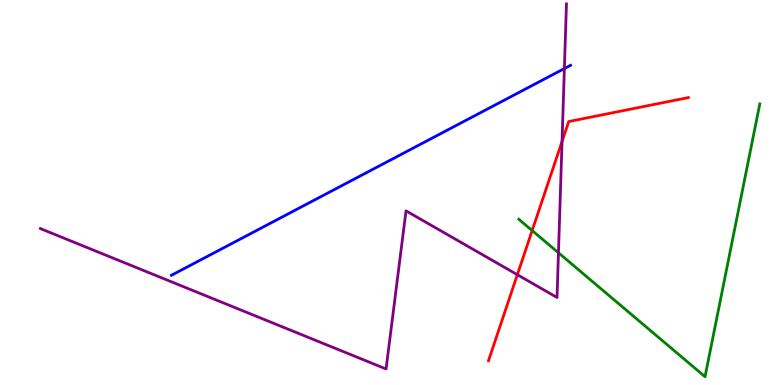[{'lines': ['blue', 'red'], 'intersections': []}, {'lines': ['green', 'red'], 'intersections': [{'x': 6.87, 'y': 4.01}]}, {'lines': ['purple', 'red'], 'intersections': [{'x': 6.68, 'y': 2.86}, {'x': 7.25, 'y': 6.32}]}, {'lines': ['blue', 'green'], 'intersections': []}, {'lines': ['blue', 'purple'], 'intersections': [{'x': 7.28, 'y': 8.22}]}, {'lines': ['green', 'purple'], 'intersections': [{'x': 7.21, 'y': 3.43}]}]